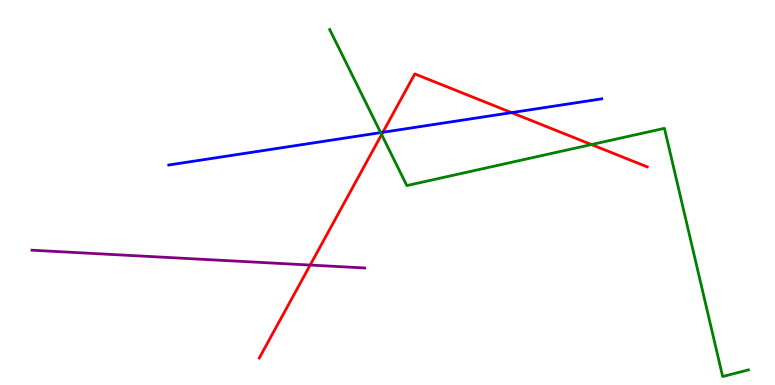[{'lines': ['blue', 'red'], 'intersections': [{'x': 4.94, 'y': 6.56}, {'x': 6.6, 'y': 7.07}]}, {'lines': ['green', 'red'], 'intersections': [{'x': 4.92, 'y': 6.51}, {'x': 7.63, 'y': 6.25}]}, {'lines': ['purple', 'red'], 'intersections': [{'x': 4.0, 'y': 3.12}]}, {'lines': ['blue', 'green'], 'intersections': [{'x': 4.91, 'y': 6.56}]}, {'lines': ['blue', 'purple'], 'intersections': []}, {'lines': ['green', 'purple'], 'intersections': []}]